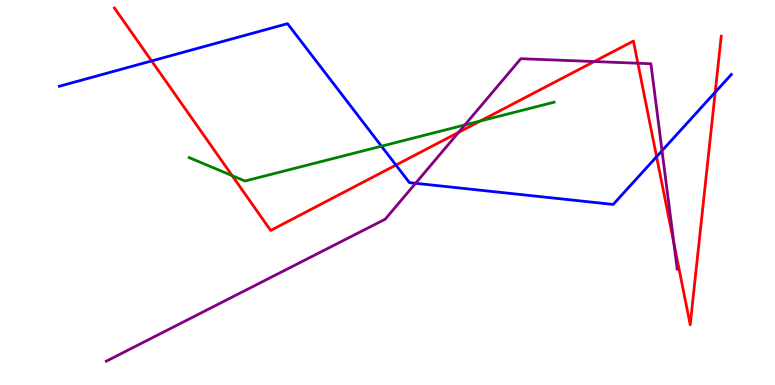[{'lines': ['blue', 'red'], 'intersections': [{'x': 1.96, 'y': 8.42}, {'x': 5.11, 'y': 5.71}, {'x': 8.47, 'y': 5.93}, {'x': 9.23, 'y': 7.6}]}, {'lines': ['green', 'red'], 'intersections': [{'x': 3.0, 'y': 5.44}, {'x': 6.2, 'y': 6.86}]}, {'lines': ['purple', 'red'], 'intersections': [{'x': 5.92, 'y': 6.56}, {'x': 7.67, 'y': 8.4}, {'x': 8.23, 'y': 8.36}, {'x': 8.69, 'y': 3.69}]}, {'lines': ['blue', 'green'], 'intersections': [{'x': 4.92, 'y': 6.2}]}, {'lines': ['blue', 'purple'], 'intersections': [{'x': 5.36, 'y': 5.24}, {'x': 8.54, 'y': 6.09}]}, {'lines': ['green', 'purple'], 'intersections': [{'x': 6.0, 'y': 6.75}]}]